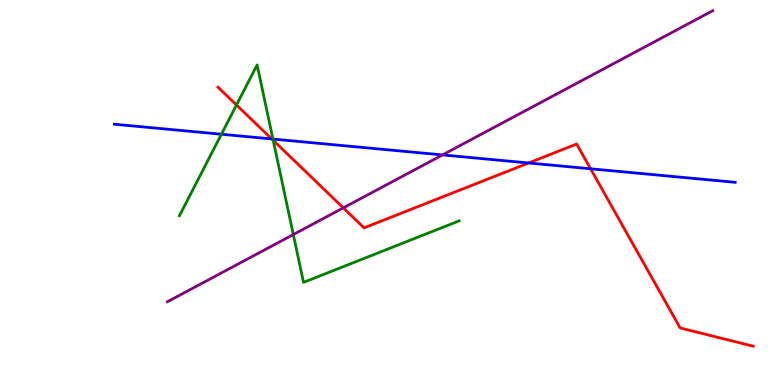[{'lines': ['blue', 'red'], 'intersections': [{'x': 3.51, 'y': 6.39}, {'x': 6.82, 'y': 5.77}, {'x': 7.62, 'y': 5.62}]}, {'lines': ['green', 'red'], 'intersections': [{'x': 3.05, 'y': 7.27}, {'x': 3.53, 'y': 6.35}]}, {'lines': ['purple', 'red'], 'intersections': [{'x': 4.43, 'y': 4.6}]}, {'lines': ['blue', 'green'], 'intersections': [{'x': 2.86, 'y': 6.51}, {'x': 3.52, 'y': 6.39}]}, {'lines': ['blue', 'purple'], 'intersections': [{'x': 5.71, 'y': 5.98}]}, {'lines': ['green', 'purple'], 'intersections': [{'x': 3.78, 'y': 3.91}]}]